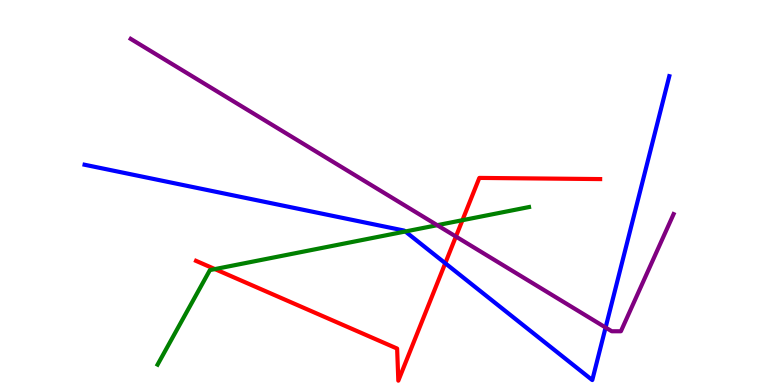[{'lines': ['blue', 'red'], 'intersections': [{'x': 5.75, 'y': 3.16}]}, {'lines': ['green', 'red'], 'intersections': [{'x': 2.77, 'y': 3.01}, {'x': 5.97, 'y': 4.28}]}, {'lines': ['purple', 'red'], 'intersections': [{'x': 5.88, 'y': 3.86}]}, {'lines': ['blue', 'green'], 'intersections': [{'x': 5.23, 'y': 3.99}]}, {'lines': ['blue', 'purple'], 'intersections': [{'x': 7.81, 'y': 1.49}]}, {'lines': ['green', 'purple'], 'intersections': [{'x': 5.64, 'y': 4.15}]}]